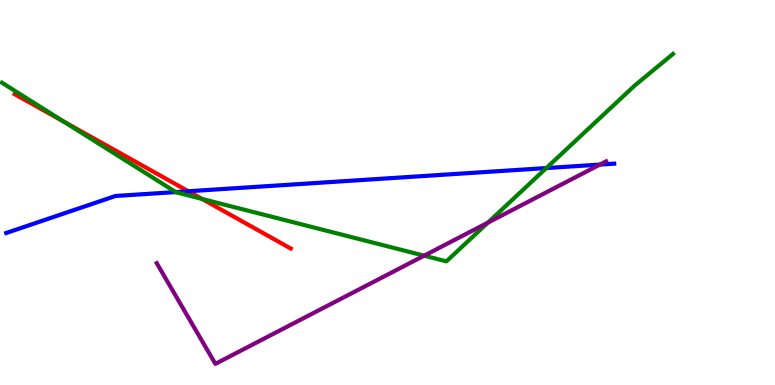[{'lines': ['blue', 'red'], 'intersections': [{'x': 2.43, 'y': 5.03}]}, {'lines': ['green', 'red'], 'intersections': [{'x': 0.827, 'y': 6.84}, {'x': 2.61, 'y': 4.83}]}, {'lines': ['purple', 'red'], 'intersections': []}, {'lines': ['blue', 'green'], 'intersections': [{'x': 2.27, 'y': 5.01}, {'x': 7.05, 'y': 5.63}]}, {'lines': ['blue', 'purple'], 'intersections': [{'x': 7.74, 'y': 5.72}]}, {'lines': ['green', 'purple'], 'intersections': [{'x': 5.47, 'y': 3.36}, {'x': 6.3, 'y': 4.22}]}]